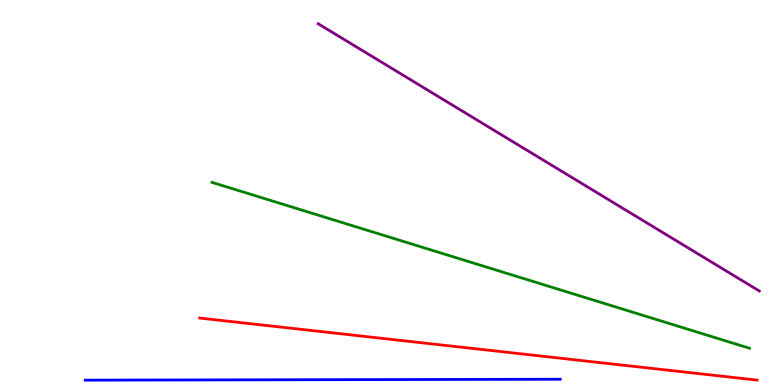[{'lines': ['blue', 'red'], 'intersections': []}, {'lines': ['green', 'red'], 'intersections': []}, {'lines': ['purple', 'red'], 'intersections': []}, {'lines': ['blue', 'green'], 'intersections': []}, {'lines': ['blue', 'purple'], 'intersections': []}, {'lines': ['green', 'purple'], 'intersections': []}]